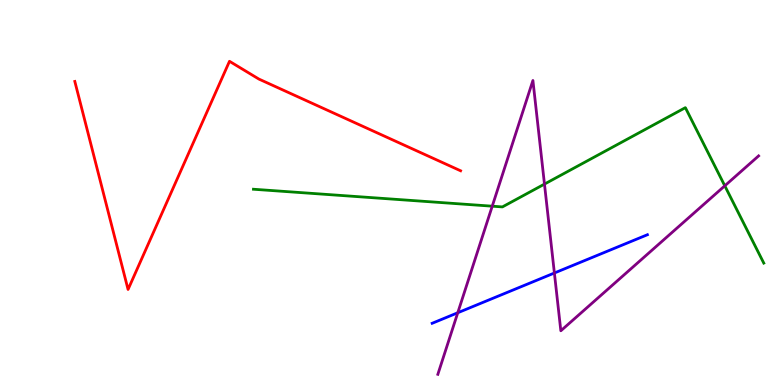[{'lines': ['blue', 'red'], 'intersections': []}, {'lines': ['green', 'red'], 'intersections': []}, {'lines': ['purple', 'red'], 'intersections': []}, {'lines': ['blue', 'green'], 'intersections': []}, {'lines': ['blue', 'purple'], 'intersections': [{'x': 5.91, 'y': 1.88}, {'x': 7.15, 'y': 2.91}]}, {'lines': ['green', 'purple'], 'intersections': [{'x': 6.35, 'y': 4.64}, {'x': 7.03, 'y': 5.22}, {'x': 9.35, 'y': 5.17}]}]